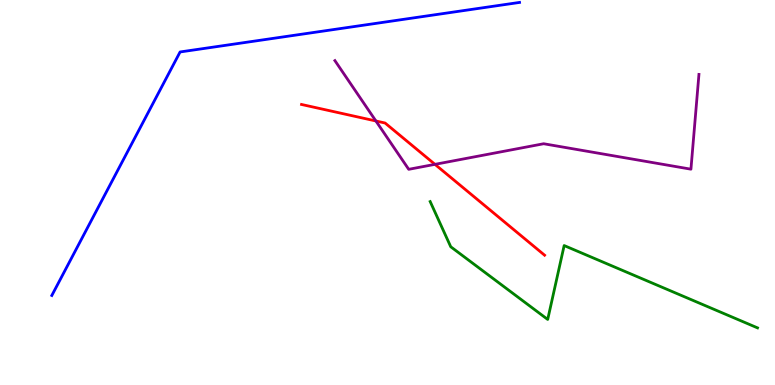[{'lines': ['blue', 'red'], 'intersections': []}, {'lines': ['green', 'red'], 'intersections': []}, {'lines': ['purple', 'red'], 'intersections': [{'x': 4.85, 'y': 6.86}, {'x': 5.61, 'y': 5.73}]}, {'lines': ['blue', 'green'], 'intersections': []}, {'lines': ['blue', 'purple'], 'intersections': []}, {'lines': ['green', 'purple'], 'intersections': []}]